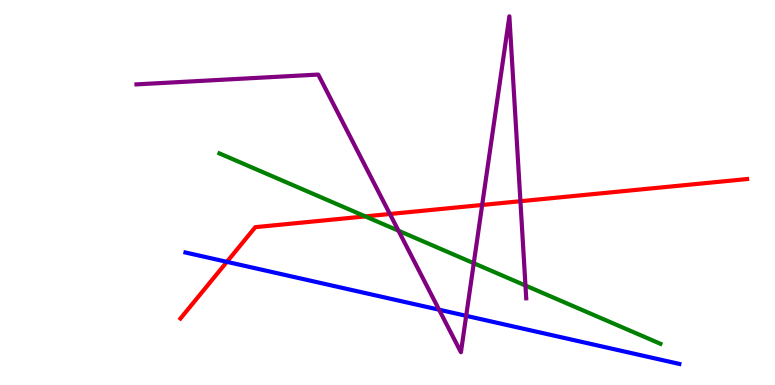[{'lines': ['blue', 'red'], 'intersections': [{'x': 2.93, 'y': 3.2}]}, {'lines': ['green', 'red'], 'intersections': [{'x': 4.71, 'y': 4.38}]}, {'lines': ['purple', 'red'], 'intersections': [{'x': 5.03, 'y': 4.44}, {'x': 6.22, 'y': 4.68}, {'x': 6.72, 'y': 4.77}]}, {'lines': ['blue', 'green'], 'intersections': []}, {'lines': ['blue', 'purple'], 'intersections': [{'x': 5.67, 'y': 1.96}, {'x': 6.02, 'y': 1.8}]}, {'lines': ['green', 'purple'], 'intersections': [{'x': 5.14, 'y': 4.01}, {'x': 6.11, 'y': 3.16}, {'x': 6.78, 'y': 2.58}]}]